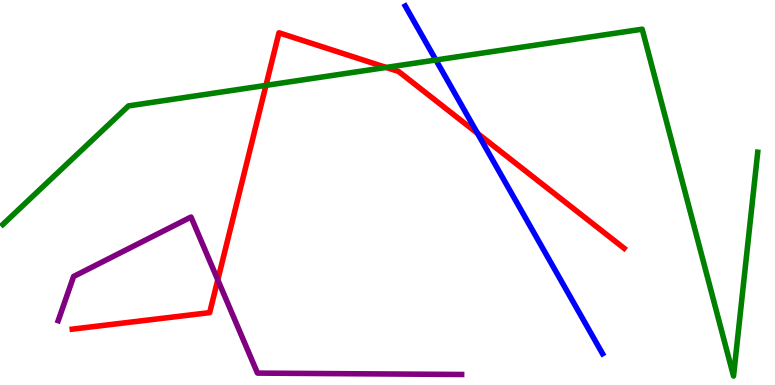[{'lines': ['blue', 'red'], 'intersections': [{'x': 6.16, 'y': 6.54}]}, {'lines': ['green', 'red'], 'intersections': [{'x': 3.43, 'y': 7.78}, {'x': 4.98, 'y': 8.25}]}, {'lines': ['purple', 'red'], 'intersections': [{'x': 2.81, 'y': 2.73}]}, {'lines': ['blue', 'green'], 'intersections': [{'x': 5.62, 'y': 8.44}]}, {'lines': ['blue', 'purple'], 'intersections': []}, {'lines': ['green', 'purple'], 'intersections': []}]